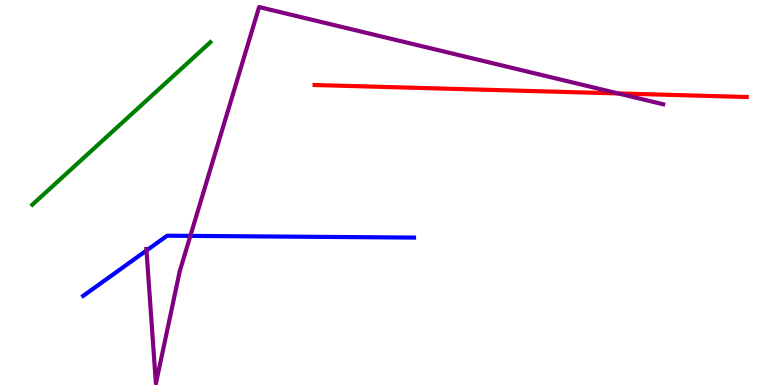[{'lines': ['blue', 'red'], 'intersections': []}, {'lines': ['green', 'red'], 'intersections': []}, {'lines': ['purple', 'red'], 'intersections': [{'x': 7.98, 'y': 7.57}]}, {'lines': ['blue', 'green'], 'intersections': []}, {'lines': ['blue', 'purple'], 'intersections': [{'x': 1.89, 'y': 3.49}, {'x': 2.46, 'y': 3.87}]}, {'lines': ['green', 'purple'], 'intersections': []}]